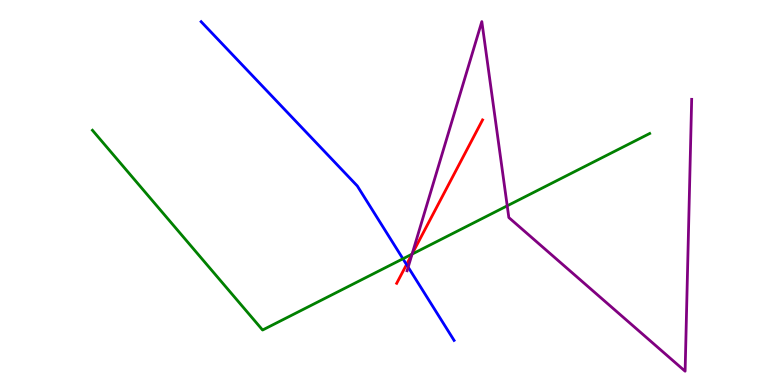[{'lines': ['blue', 'red'], 'intersections': [{'x': 5.25, 'y': 3.13}]}, {'lines': ['green', 'red'], 'intersections': [{'x': 5.32, 'y': 3.4}]}, {'lines': ['purple', 'red'], 'intersections': [{'x': 5.32, 'y': 3.41}]}, {'lines': ['blue', 'green'], 'intersections': [{'x': 5.2, 'y': 3.28}]}, {'lines': ['blue', 'purple'], 'intersections': [{'x': 5.27, 'y': 3.06}]}, {'lines': ['green', 'purple'], 'intersections': [{'x': 5.32, 'y': 3.4}, {'x': 6.54, 'y': 4.65}]}]